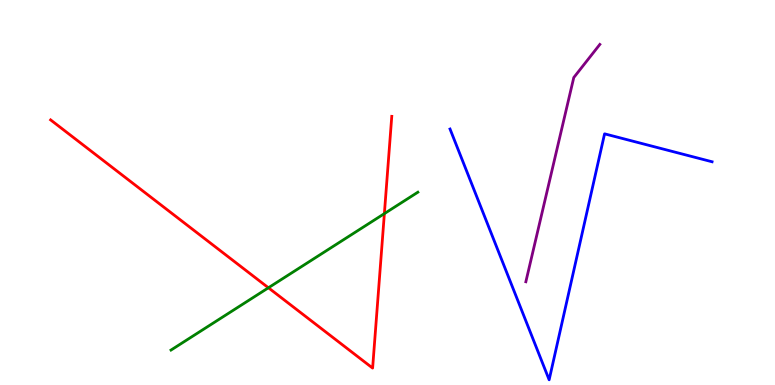[{'lines': ['blue', 'red'], 'intersections': []}, {'lines': ['green', 'red'], 'intersections': [{'x': 3.46, 'y': 2.53}, {'x': 4.96, 'y': 4.45}]}, {'lines': ['purple', 'red'], 'intersections': []}, {'lines': ['blue', 'green'], 'intersections': []}, {'lines': ['blue', 'purple'], 'intersections': []}, {'lines': ['green', 'purple'], 'intersections': []}]